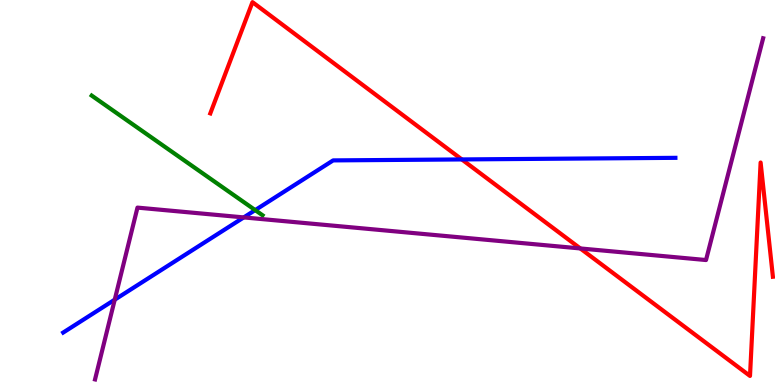[{'lines': ['blue', 'red'], 'intersections': [{'x': 5.96, 'y': 5.86}]}, {'lines': ['green', 'red'], 'intersections': []}, {'lines': ['purple', 'red'], 'intersections': [{'x': 7.49, 'y': 3.55}]}, {'lines': ['blue', 'green'], 'intersections': [{'x': 3.29, 'y': 4.54}]}, {'lines': ['blue', 'purple'], 'intersections': [{'x': 1.48, 'y': 2.22}, {'x': 3.15, 'y': 4.35}]}, {'lines': ['green', 'purple'], 'intersections': []}]